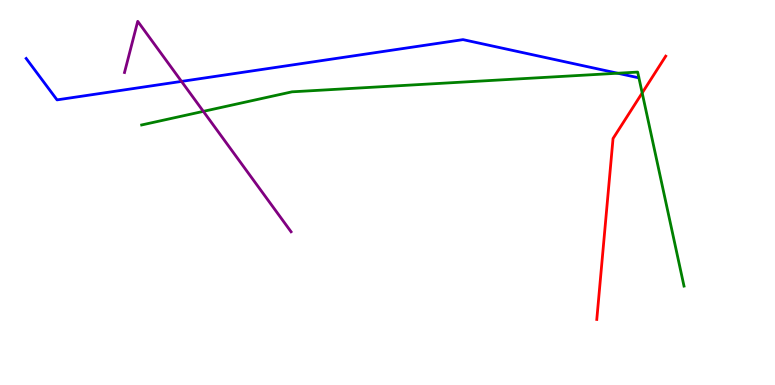[{'lines': ['blue', 'red'], 'intersections': []}, {'lines': ['green', 'red'], 'intersections': [{'x': 8.29, 'y': 7.59}]}, {'lines': ['purple', 'red'], 'intersections': []}, {'lines': ['blue', 'green'], 'intersections': [{'x': 7.97, 'y': 8.1}]}, {'lines': ['blue', 'purple'], 'intersections': [{'x': 2.34, 'y': 7.89}]}, {'lines': ['green', 'purple'], 'intersections': [{'x': 2.62, 'y': 7.11}]}]